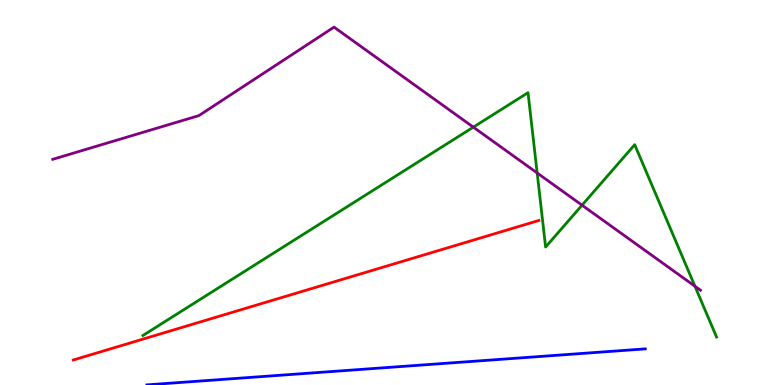[{'lines': ['blue', 'red'], 'intersections': []}, {'lines': ['green', 'red'], 'intersections': []}, {'lines': ['purple', 'red'], 'intersections': []}, {'lines': ['blue', 'green'], 'intersections': []}, {'lines': ['blue', 'purple'], 'intersections': []}, {'lines': ['green', 'purple'], 'intersections': [{'x': 6.11, 'y': 6.7}, {'x': 6.93, 'y': 5.51}, {'x': 7.51, 'y': 4.67}, {'x': 8.97, 'y': 2.57}]}]